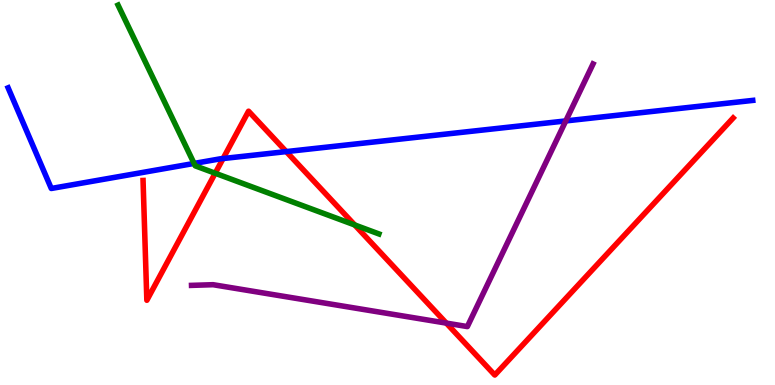[{'lines': ['blue', 'red'], 'intersections': [{'x': 2.88, 'y': 5.88}, {'x': 3.69, 'y': 6.06}]}, {'lines': ['green', 'red'], 'intersections': [{'x': 2.78, 'y': 5.5}, {'x': 4.58, 'y': 4.16}]}, {'lines': ['purple', 'red'], 'intersections': [{'x': 5.76, 'y': 1.61}]}, {'lines': ['blue', 'green'], 'intersections': [{'x': 2.5, 'y': 5.76}]}, {'lines': ['blue', 'purple'], 'intersections': [{'x': 7.3, 'y': 6.86}]}, {'lines': ['green', 'purple'], 'intersections': []}]